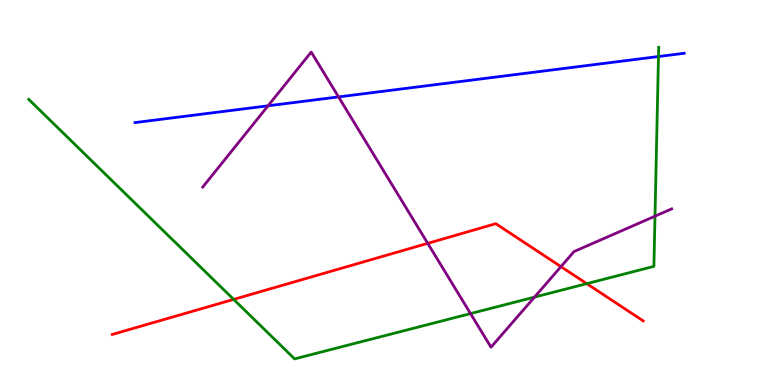[{'lines': ['blue', 'red'], 'intersections': []}, {'lines': ['green', 'red'], 'intersections': [{'x': 3.02, 'y': 2.22}, {'x': 7.57, 'y': 2.63}]}, {'lines': ['purple', 'red'], 'intersections': [{'x': 5.52, 'y': 3.68}, {'x': 7.24, 'y': 3.07}]}, {'lines': ['blue', 'green'], 'intersections': [{'x': 8.5, 'y': 8.53}]}, {'lines': ['blue', 'purple'], 'intersections': [{'x': 3.46, 'y': 7.25}, {'x': 4.37, 'y': 7.48}]}, {'lines': ['green', 'purple'], 'intersections': [{'x': 6.07, 'y': 1.85}, {'x': 6.9, 'y': 2.28}, {'x': 8.45, 'y': 4.38}]}]